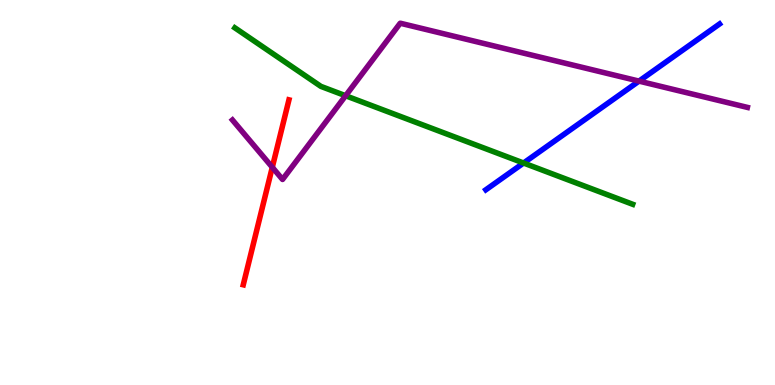[{'lines': ['blue', 'red'], 'intersections': []}, {'lines': ['green', 'red'], 'intersections': []}, {'lines': ['purple', 'red'], 'intersections': [{'x': 3.51, 'y': 5.65}]}, {'lines': ['blue', 'green'], 'intersections': [{'x': 6.76, 'y': 5.77}]}, {'lines': ['blue', 'purple'], 'intersections': [{'x': 8.25, 'y': 7.89}]}, {'lines': ['green', 'purple'], 'intersections': [{'x': 4.46, 'y': 7.51}]}]